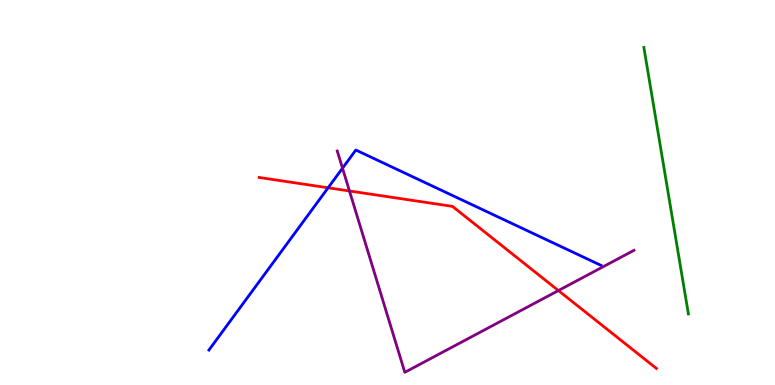[{'lines': ['blue', 'red'], 'intersections': [{'x': 4.23, 'y': 5.12}]}, {'lines': ['green', 'red'], 'intersections': []}, {'lines': ['purple', 'red'], 'intersections': [{'x': 4.51, 'y': 5.04}, {'x': 7.21, 'y': 2.45}]}, {'lines': ['blue', 'green'], 'intersections': []}, {'lines': ['blue', 'purple'], 'intersections': [{'x': 4.42, 'y': 5.63}]}, {'lines': ['green', 'purple'], 'intersections': []}]